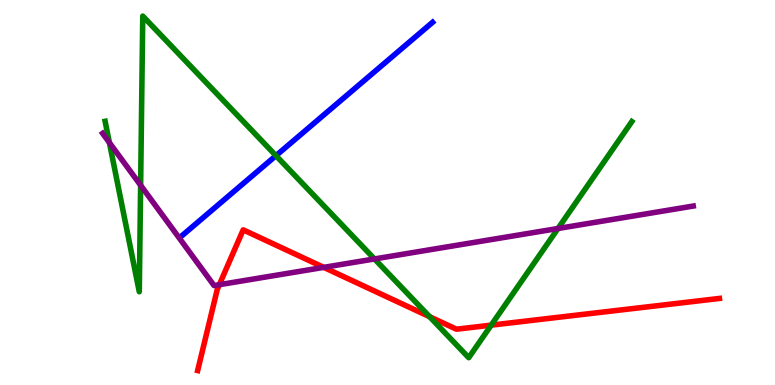[{'lines': ['blue', 'red'], 'intersections': []}, {'lines': ['green', 'red'], 'intersections': [{'x': 5.54, 'y': 1.77}, {'x': 6.34, 'y': 1.55}]}, {'lines': ['purple', 'red'], 'intersections': [{'x': 2.83, 'y': 2.61}, {'x': 4.18, 'y': 3.06}]}, {'lines': ['blue', 'green'], 'intersections': [{'x': 3.56, 'y': 5.96}]}, {'lines': ['blue', 'purple'], 'intersections': []}, {'lines': ['green', 'purple'], 'intersections': [{'x': 1.41, 'y': 6.3}, {'x': 1.81, 'y': 5.19}, {'x': 4.83, 'y': 3.27}, {'x': 7.2, 'y': 4.07}]}]